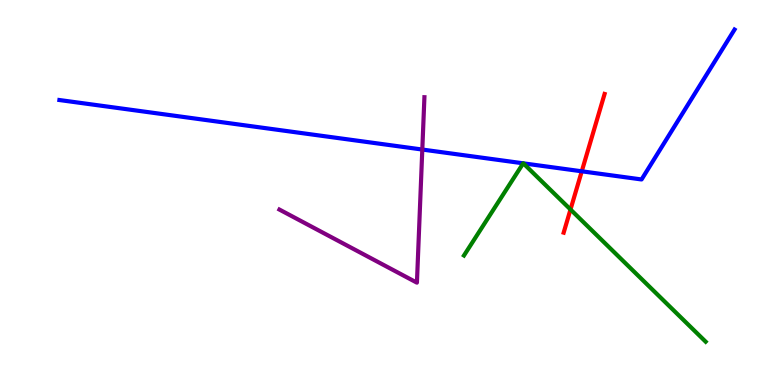[{'lines': ['blue', 'red'], 'intersections': [{'x': 7.51, 'y': 5.55}]}, {'lines': ['green', 'red'], 'intersections': [{'x': 7.36, 'y': 4.56}]}, {'lines': ['purple', 'red'], 'intersections': []}, {'lines': ['blue', 'green'], 'intersections': [{'x': 6.75, 'y': 5.76}, {'x': 6.75, 'y': 5.76}]}, {'lines': ['blue', 'purple'], 'intersections': [{'x': 5.45, 'y': 6.12}]}, {'lines': ['green', 'purple'], 'intersections': []}]